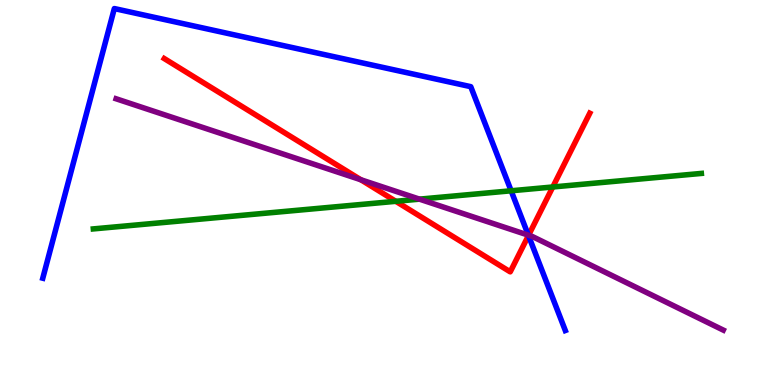[{'lines': ['blue', 'red'], 'intersections': [{'x': 6.82, 'y': 3.88}]}, {'lines': ['green', 'red'], 'intersections': [{'x': 5.11, 'y': 4.77}, {'x': 7.13, 'y': 5.14}]}, {'lines': ['purple', 'red'], 'intersections': [{'x': 4.66, 'y': 5.33}, {'x': 6.82, 'y': 3.89}]}, {'lines': ['blue', 'green'], 'intersections': [{'x': 6.6, 'y': 5.04}]}, {'lines': ['blue', 'purple'], 'intersections': [{'x': 6.82, 'y': 3.89}]}, {'lines': ['green', 'purple'], 'intersections': [{'x': 5.41, 'y': 4.83}]}]